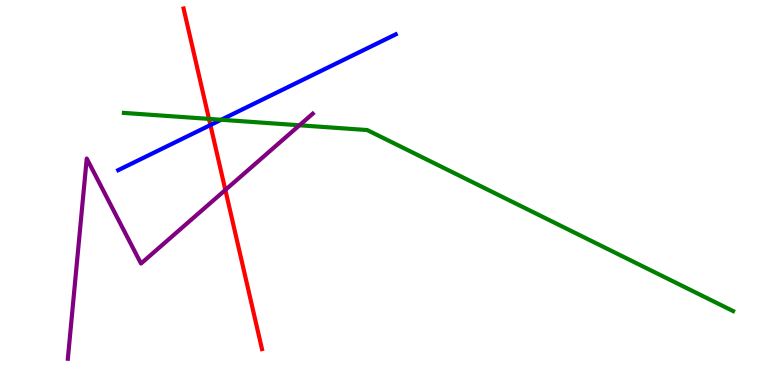[{'lines': ['blue', 'red'], 'intersections': [{'x': 2.71, 'y': 6.75}]}, {'lines': ['green', 'red'], 'intersections': [{'x': 2.7, 'y': 6.91}]}, {'lines': ['purple', 'red'], 'intersections': [{'x': 2.91, 'y': 5.07}]}, {'lines': ['blue', 'green'], 'intersections': [{'x': 2.85, 'y': 6.89}]}, {'lines': ['blue', 'purple'], 'intersections': []}, {'lines': ['green', 'purple'], 'intersections': [{'x': 3.86, 'y': 6.75}]}]